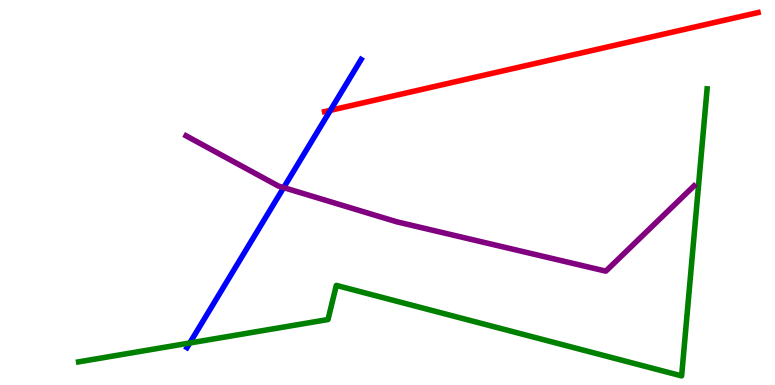[{'lines': ['blue', 'red'], 'intersections': [{'x': 4.26, 'y': 7.13}]}, {'lines': ['green', 'red'], 'intersections': []}, {'lines': ['purple', 'red'], 'intersections': []}, {'lines': ['blue', 'green'], 'intersections': [{'x': 2.45, 'y': 1.09}]}, {'lines': ['blue', 'purple'], 'intersections': [{'x': 3.66, 'y': 5.13}]}, {'lines': ['green', 'purple'], 'intersections': []}]